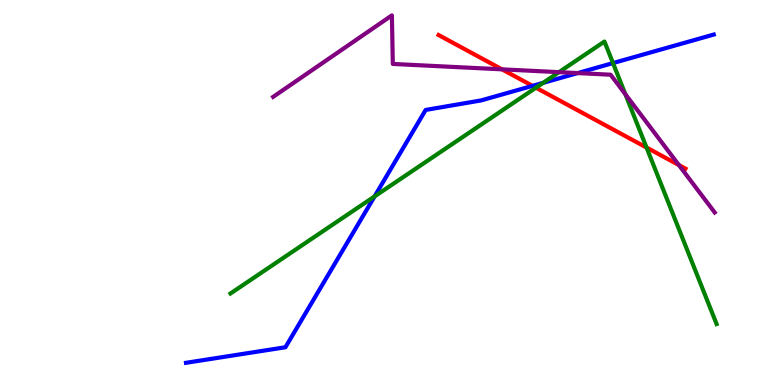[{'lines': ['blue', 'red'], 'intersections': [{'x': 6.87, 'y': 7.77}]}, {'lines': ['green', 'red'], 'intersections': [{'x': 6.92, 'y': 7.72}, {'x': 8.34, 'y': 6.17}]}, {'lines': ['purple', 'red'], 'intersections': [{'x': 6.48, 'y': 8.2}, {'x': 8.76, 'y': 5.71}]}, {'lines': ['blue', 'green'], 'intersections': [{'x': 4.83, 'y': 4.9}, {'x': 7.01, 'y': 7.85}, {'x': 7.91, 'y': 8.36}]}, {'lines': ['blue', 'purple'], 'intersections': [{'x': 7.45, 'y': 8.1}]}, {'lines': ['green', 'purple'], 'intersections': [{'x': 7.21, 'y': 8.13}, {'x': 8.07, 'y': 7.55}]}]